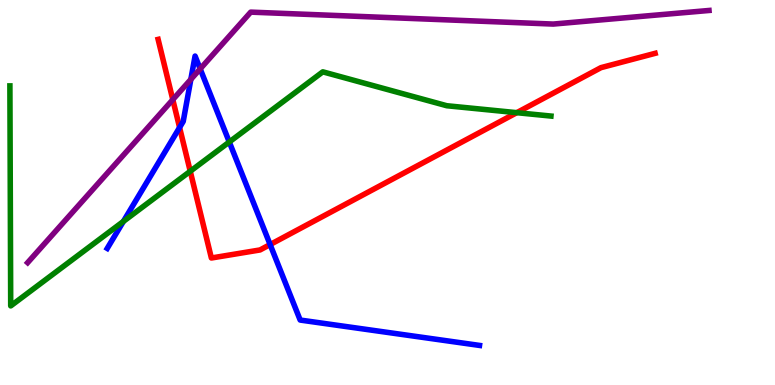[{'lines': ['blue', 'red'], 'intersections': [{'x': 2.32, 'y': 6.69}, {'x': 3.49, 'y': 3.65}]}, {'lines': ['green', 'red'], 'intersections': [{'x': 2.45, 'y': 5.55}, {'x': 6.67, 'y': 7.07}]}, {'lines': ['purple', 'red'], 'intersections': [{'x': 2.23, 'y': 7.41}]}, {'lines': ['blue', 'green'], 'intersections': [{'x': 1.59, 'y': 4.25}, {'x': 2.96, 'y': 6.31}]}, {'lines': ['blue', 'purple'], 'intersections': [{'x': 2.46, 'y': 7.94}, {'x': 2.58, 'y': 8.21}]}, {'lines': ['green', 'purple'], 'intersections': []}]